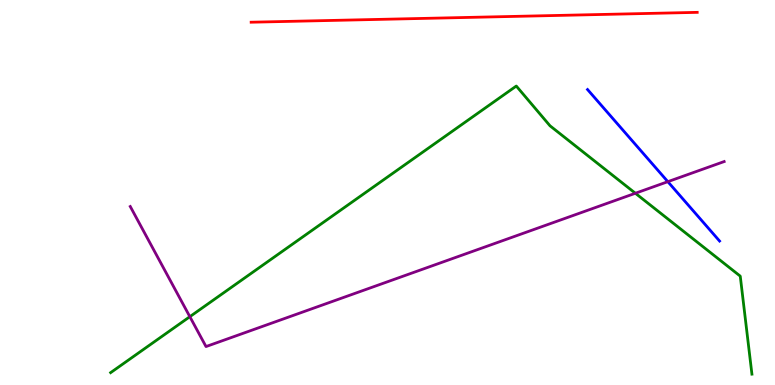[{'lines': ['blue', 'red'], 'intersections': []}, {'lines': ['green', 'red'], 'intersections': []}, {'lines': ['purple', 'red'], 'intersections': []}, {'lines': ['blue', 'green'], 'intersections': []}, {'lines': ['blue', 'purple'], 'intersections': [{'x': 8.62, 'y': 5.28}]}, {'lines': ['green', 'purple'], 'intersections': [{'x': 2.45, 'y': 1.77}, {'x': 8.2, 'y': 4.98}]}]